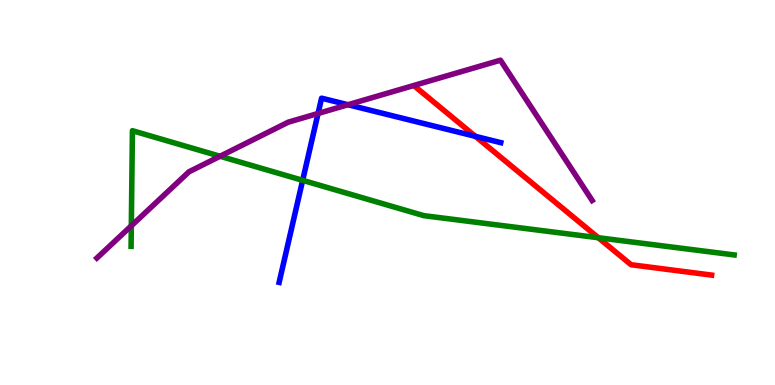[{'lines': ['blue', 'red'], 'intersections': [{'x': 6.13, 'y': 6.46}]}, {'lines': ['green', 'red'], 'intersections': [{'x': 7.72, 'y': 3.82}]}, {'lines': ['purple', 'red'], 'intersections': []}, {'lines': ['blue', 'green'], 'intersections': [{'x': 3.91, 'y': 5.32}]}, {'lines': ['blue', 'purple'], 'intersections': [{'x': 4.1, 'y': 7.05}, {'x': 4.49, 'y': 7.28}]}, {'lines': ['green', 'purple'], 'intersections': [{'x': 1.69, 'y': 4.14}, {'x': 2.84, 'y': 5.94}]}]